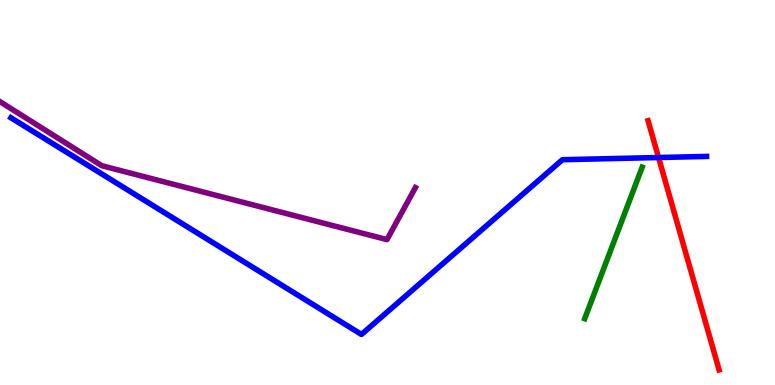[{'lines': ['blue', 'red'], 'intersections': [{'x': 8.5, 'y': 5.91}]}, {'lines': ['green', 'red'], 'intersections': []}, {'lines': ['purple', 'red'], 'intersections': []}, {'lines': ['blue', 'green'], 'intersections': []}, {'lines': ['blue', 'purple'], 'intersections': []}, {'lines': ['green', 'purple'], 'intersections': []}]